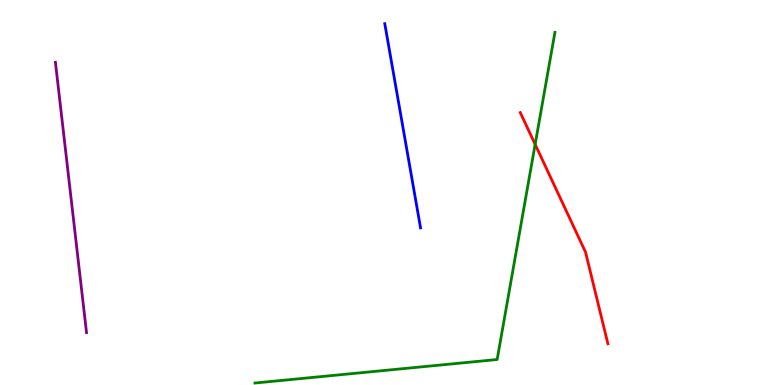[{'lines': ['blue', 'red'], 'intersections': []}, {'lines': ['green', 'red'], 'intersections': [{'x': 6.91, 'y': 6.25}]}, {'lines': ['purple', 'red'], 'intersections': []}, {'lines': ['blue', 'green'], 'intersections': []}, {'lines': ['blue', 'purple'], 'intersections': []}, {'lines': ['green', 'purple'], 'intersections': []}]